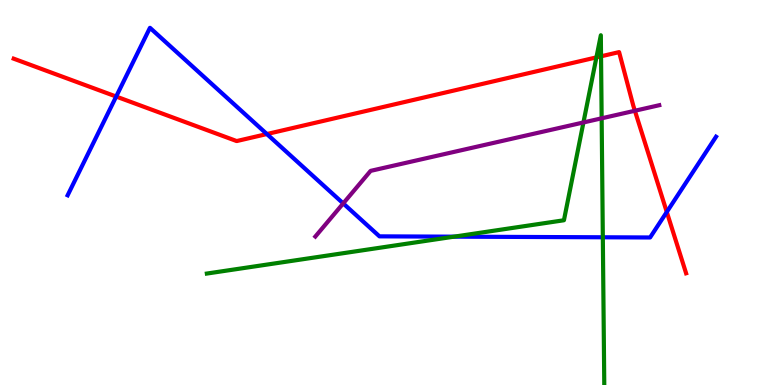[{'lines': ['blue', 'red'], 'intersections': [{'x': 1.5, 'y': 7.49}, {'x': 3.44, 'y': 6.52}, {'x': 8.6, 'y': 4.49}]}, {'lines': ['green', 'red'], 'intersections': [{'x': 7.7, 'y': 8.51}, {'x': 7.76, 'y': 8.54}]}, {'lines': ['purple', 'red'], 'intersections': [{'x': 8.19, 'y': 7.12}]}, {'lines': ['blue', 'green'], 'intersections': [{'x': 5.86, 'y': 3.85}, {'x': 7.78, 'y': 3.84}]}, {'lines': ['blue', 'purple'], 'intersections': [{'x': 4.43, 'y': 4.72}]}, {'lines': ['green', 'purple'], 'intersections': [{'x': 7.53, 'y': 6.82}, {'x': 7.76, 'y': 6.93}]}]